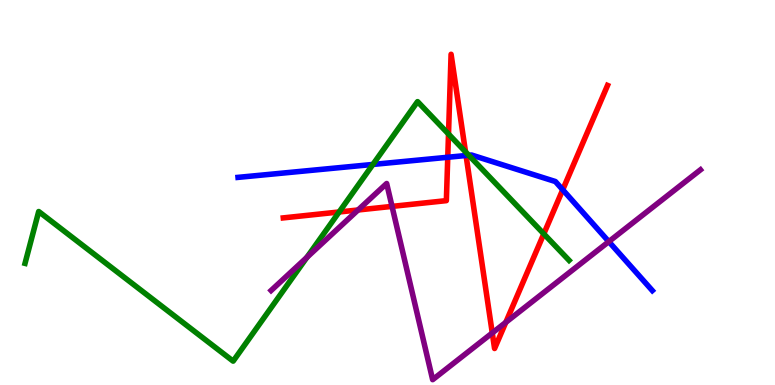[{'lines': ['blue', 'red'], 'intersections': [{'x': 5.78, 'y': 5.92}, {'x': 6.01, 'y': 5.96}, {'x': 7.26, 'y': 5.07}]}, {'lines': ['green', 'red'], 'intersections': [{'x': 4.38, 'y': 4.49}, {'x': 5.79, 'y': 6.52}, {'x': 6.01, 'y': 6.06}, {'x': 7.02, 'y': 3.93}]}, {'lines': ['purple', 'red'], 'intersections': [{'x': 4.62, 'y': 4.55}, {'x': 5.06, 'y': 4.64}, {'x': 6.35, 'y': 1.35}, {'x': 6.53, 'y': 1.63}]}, {'lines': ['blue', 'green'], 'intersections': [{'x': 4.81, 'y': 5.73}, {'x': 6.05, 'y': 5.97}]}, {'lines': ['blue', 'purple'], 'intersections': [{'x': 7.86, 'y': 3.72}]}, {'lines': ['green', 'purple'], 'intersections': [{'x': 3.96, 'y': 3.31}]}]